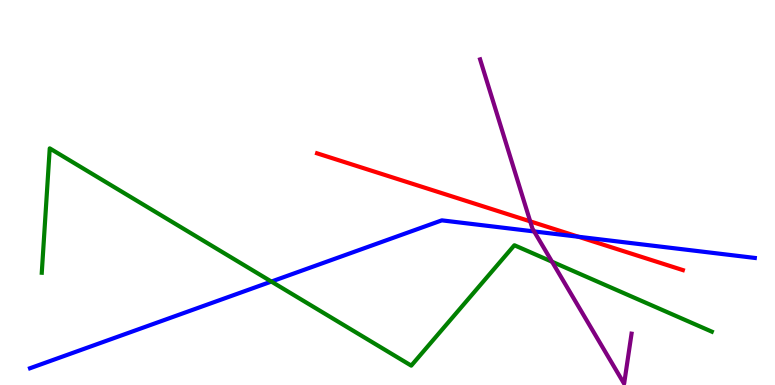[{'lines': ['blue', 'red'], 'intersections': [{'x': 7.46, 'y': 3.85}]}, {'lines': ['green', 'red'], 'intersections': []}, {'lines': ['purple', 'red'], 'intersections': [{'x': 6.84, 'y': 4.25}]}, {'lines': ['blue', 'green'], 'intersections': [{'x': 3.5, 'y': 2.69}]}, {'lines': ['blue', 'purple'], 'intersections': [{'x': 6.89, 'y': 3.99}]}, {'lines': ['green', 'purple'], 'intersections': [{'x': 7.12, 'y': 3.2}]}]